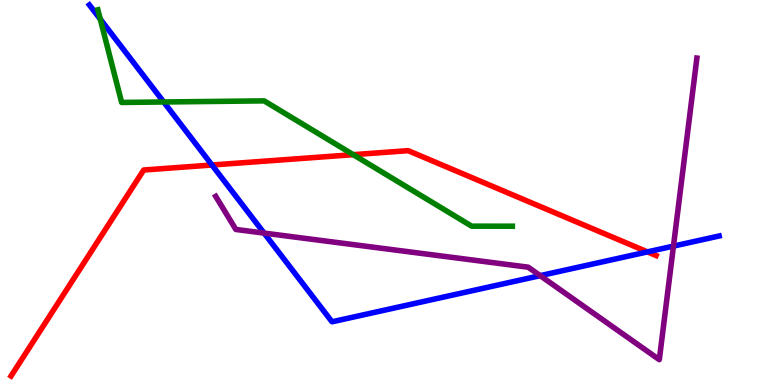[{'lines': ['blue', 'red'], 'intersections': [{'x': 2.74, 'y': 5.71}, {'x': 8.35, 'y': 3.46}]}, {'lines': ['green', 'red'], 'intersections': [{'x': 4.56, 'y': 5.98}]}, {'lines': ['purple', 'red'], 'intersections': []}, {'lines': ['blue', 'green'], 'intersections': [{'x': 1.29, 'y': 9.5}, {'x': 2.11, 'y': 7.35}]}, {'lines': ['blue', 'purple'], 'intersections': [{'x': 3.41, 'y': 3.95}, {'x': 6.97, 'y': 2.84}, {'x': 8.69, 'y': 3.61}]}, {'lines': ['green', 'purple'], 'intersections': []}]